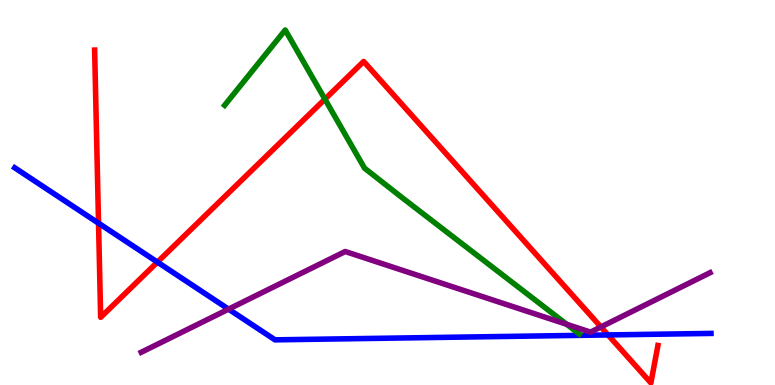[{'lines': ['blue', 'red'], 'intersections': [{'x': 1.27, 'y': 4.2}, {'x': 2.03, 'y': 3.19}, {'x': 7.85, 'y': 1.3}]}, {'lines': ['green', 'red'], 'intersections': [{'x': 4.19, 'y': 7.42}]}, {'lines': ['purple', 'red'], 'intersections': [{'x': 7.75, 'y': 1.51}]}, {'lines': ['blue', 'green'], 'intersections': []}, {'lines': ['blue', 'purple'], 'intersections': [{'x': 2.95, 'y': 1.97}]}, {'lines': ['green', 'purple'], 'intersections': [{'x': 7.31, 'y': 1.58}]}]